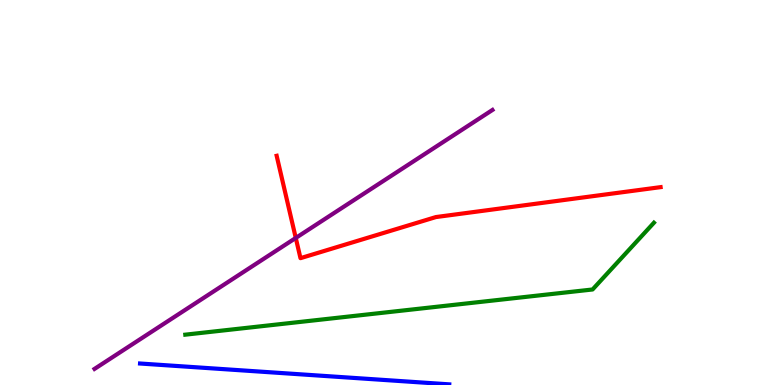[{'lines': ['blue', 'red'], 'intersections': []}, {'lines': ['green', 'red'], 'intersections': []}, {'lines': ['purple', 'red'], 'intersections': [{'x': 3.82, 'y': 3.82}]}, {'lines': ['blue', 'green'], 'intersections': []}, {'lines': ['blue', 'purple'], 'intersections': []}, {'lines': ['green', 'purple'], 'intersections': []}]